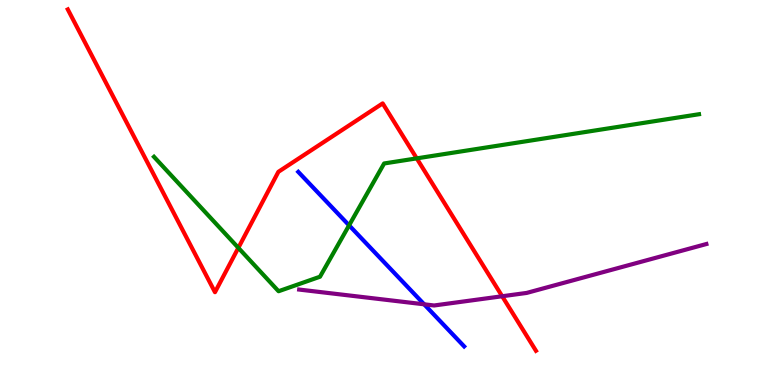[{'lines': ['blue', 'red'], 'intersections': []}, {'lines': ['green', 'red'], 'intersections': [{'x': 3.08, 'y': 3.56}, {'x': 5.38, 'y': 5.89}]}, {'lines': ['purple', 'red'], 'intersections': [{'x': 6.48, 'y': 2.31}]}, {'lines': ['blue', 'green'], 'intersections': [{'x': 4.5, 'y': 4.15}]}, {'lines': ['blue', 'purple'], 'intersections': [{'x': 5.47, 'y': 2.1}]}, {'lines': ['green', 'purple'], 'intersections': []}]